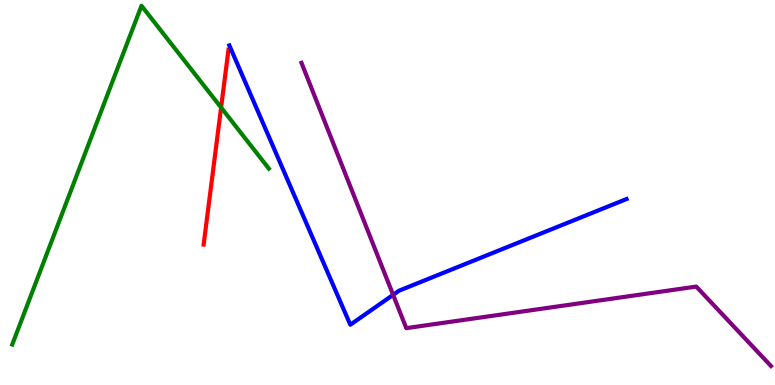[{'lines': ['blue', 'red'], 'intersections': []}, {'lines': ['green', 'red'], 'intersections': [{'x': 2.85, 'y': 7.21}]}, {'lines': ['purple', 'red'], 'intersections': []}, {'lines': ['blue', 'green'], 'intersections': []}, {'lines': ['blue', 'purple'], 'intersections': [{'x': 5.07, 'y': 2.34}]}, {'lines': ['green', 'purple'], 'intersections': []}]